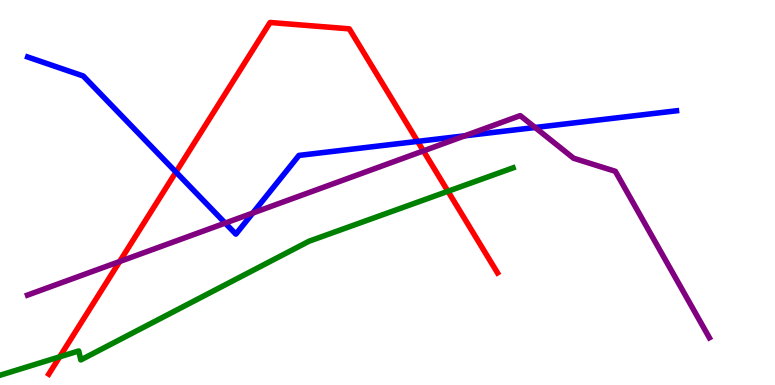[{'lines': ['blue', 'red'], 'intersections': [{'x': 2.27, 'y': 5.53}, {'x': 5.39, 'y': 6.33}]}, {'lines': ['green', 'red'], 'intersections': [{'x': 0.77, 'y': 0.731}, {'x': 5.78, 'y': 5.03}]}, {'lines': ['purple', 'red'], 'intersections': [{'x': 1.54, 'y': 3.21}, {'x': 5.46, 'y': 6.08}]}, {'lines': ['blue', 'green'], 'intersections': []}, {'lines': ['blue', 'purple'], 'intersections': [{'x': 2.91, 'y': 4.21}, {'x': 3.26, 'y': 4.47}, {'x': 6.0, 'y': 6.47}, {'x': 6.9, 'y': 6.69}]}, {'lines': ['green', 'purple'], 'intersections': []}]